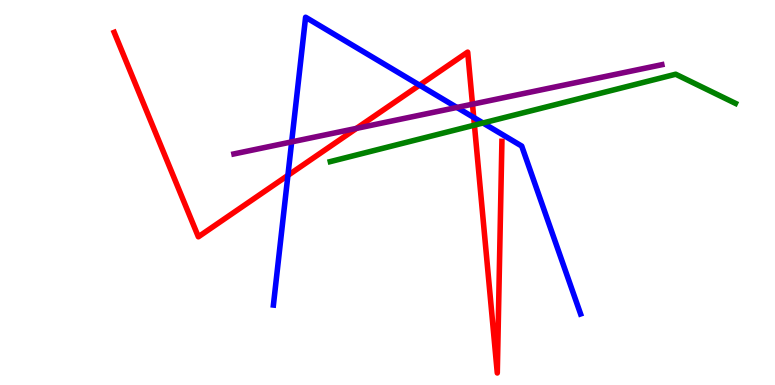[{'lines': ['blue', 'red'], 'intersections': [{'x': 3.71, 'y': 5.44}, {'x': 5.41, 'y': 7.79}, {'x': 6.11, 'y': 6.95}]}, {'lines': ['green', 'red'], 'intersections': [{'x': 6.12, 'y': 6.75}]}, {'lines': ['purple', 'red'], 'intersections': [{'x': 4.6, 'y': 6.67}, {'x': 6.1, 'y': 7.29}]}, {'lines': ['blue', 'green'], 'intersections': [{'x': 6.23, 'y': 6.81}]}, {'lines': ['blue', 'purple'], 'intersections': [{'x': 3.76, 'y': 6.31}, {'x': 5.9, 'y': 7.21}]}, {'lines': ['green', 'purple'], 'intersections': []}]